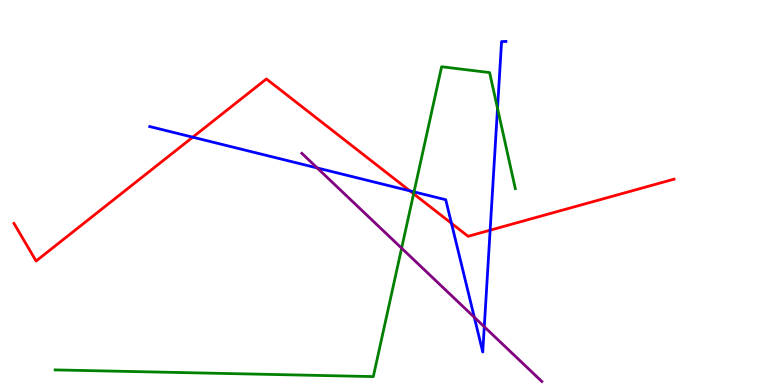[{'lines': ['blue', 'red'], 'intersections': [{'x': 2.49, 'y': 6.44}, {'x': 5.29, 'y': 5.04}, {'x': 5.83, 'y': 4.2}, {'x': 6.32, 'y': 4.02}]}, {'lines': ['green', 'red'], 'intersections': [{'x': 5.34, 'y': 4.97}]}, {'lines': ['purple', 'red'], 'intersections': []}, {'lines': ['blue', 'green'], 'intersections': [{'x': 5.34, 'y': 5.02}, {'x': 6.42, 'y': 7.19}]}, {'lines': ['blue', 'purple'], 'intersections': [{'x': 4.09, 'y': 5.64}, {'x': 6.12, 'y': 1.76}, {'x': 6.25, 'y': 1.51}]}, {'lines': ['green', 'purple'], 'intersections': [{'x': 5.18, 'y': 3.55}]}]